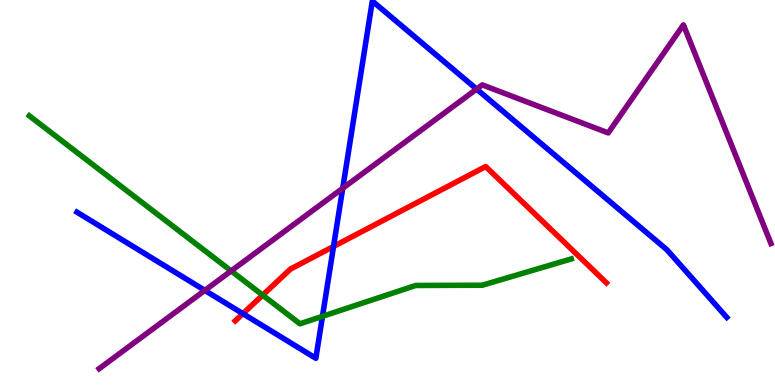[{'lines': ['blue', 'red'], 'intersections': [{'x': 3.13, 'y': 1.85}, {'x': 4.3, 'y': 3.6}]}, {'lines': ['green', 'red'], 'intersections': [{'x': 3.39, 'y': 2.33}]}, {'lines': ['purple', 'red'], 'intersections': []}, {'lines': ['blue', 'green'], 'intersections': [{'x': 4.16, 'y': 1.78}]}, {'lines': ['blue', 'purple'], 'intersections': [{'x': 2.64, 'y': 2.46}, {'x': 4.42, 'y': 5.11}, {'x': 6.15, 'y': 7.69}]}, {'lines': ['green', 'purple'], 'intersections': [{'x': 2.98, 'y': 2.96}]}]